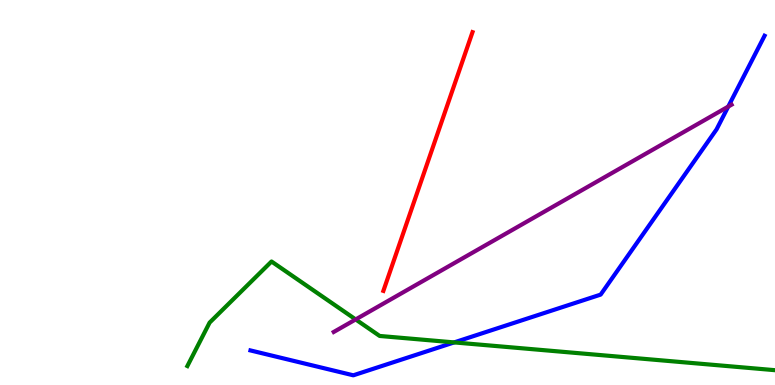[{'lines': ['blue', 'red'], 'intersections': []}, {'lines': ['green', 'red'], 'intersections': []}, {'lines': ['purple', 'red'], 'intersections': []}, {'lines': ['blue', 'green'], 'intersections': [{'x': 5.86, 'y': 1.11}]}, {'lines': ['blue', 'purple'], 'intersections': [{'x': 9.4, 'y': 7.23}]}, {'lines': ['green', 'purple'], 'intersections': [{'x': 4.59, 'y': 1.7}]}]